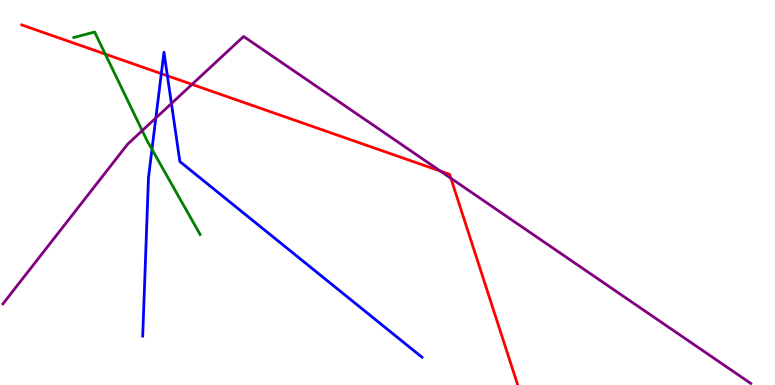[{'lines': ['blue', 'red'], 'intersections': [{'x': 2.08, 'y': 8.09}, {'x': 2.16, 'y': 8.03}]}, {'lines': ['green', 'red'], 'intersections': [{'x': 1.36, 'y': 8.6}]}, {'lines': ['purple', 'red'], 'intersections': [{'x': 2.48, 'y': 7.81}, {'x': 5.68, 'y': 5.56}, {'x': 5.82, 'y': 5.37}]}, {'lines': ['blue', 'green'], 'intersections': [{'x': 1.96, 'y': 6.12}]}, {'lines': ['blue', 'purple'], 'intersections': [{'x': 2.01, 'y': 6.94}, {'x': 2.21, 'y': 7.31}]}, {'lines': ['green', 'purple'], 'intersections': [{'x': 1.84, 'y': 6.61}]}]